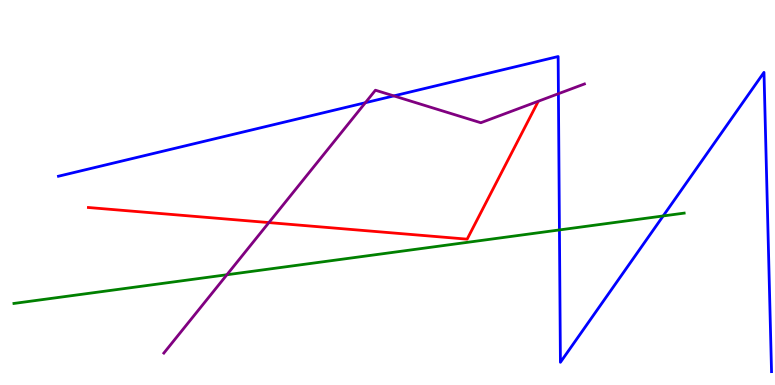[{'lines': ['blue', 'red'], 'intersections': []}, {'lines': ['green', 'red'], 'intersections': []}, {'lines': ['purple', 'red'], 'intersections': [{'x': 3.47, 'y': 4.22}]}, {'lines': ['blue', 'green'], 'intersections': [{'x': 7.22, 'y': 4.03}, {'x': 8.56, 'y': 4.39}]}, {'lines': ['blue', 'purple'], 'intersections': [{'x': 4.71, 'y': 7.33}, {'x': 5.08, 'y': 7.51}, {'x': 7.21, 'y': 7.57}]}, {'lines': ['green', 'purple'], 'intersections': [{'x': 2.93, 'y': 2.86}]}]